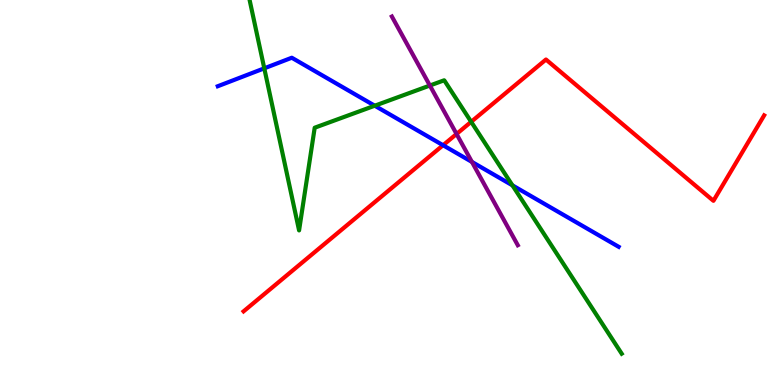[{'lines': ['blue', 'red'], 'intersections': [{'x': 5.72, 'y': 6.23}]}, {'lines': ['green', 'red'], 'intersections': [{'x': 6.08, 'y': 6.84}]}, {'lines': ['purple', 'red'], 'intersections': [{'x': 5.89, 'y': 6.52}]}, {'lines': ['blue', 'green'], 'intersections': [{'x': 3.41, 'y': 8.23}, {'x': 4.84, 'y': 7.25}, {'x': 6.61, 'y': 5.19}]}, {'lines': ['blue', 'purple'], 'intersections': [{'x': 6.09, 'y': 5.79}]}, {'lines': ['green', 'purple'], 'intersections': [{'x': 5.55, 'y': 7.78}]}]